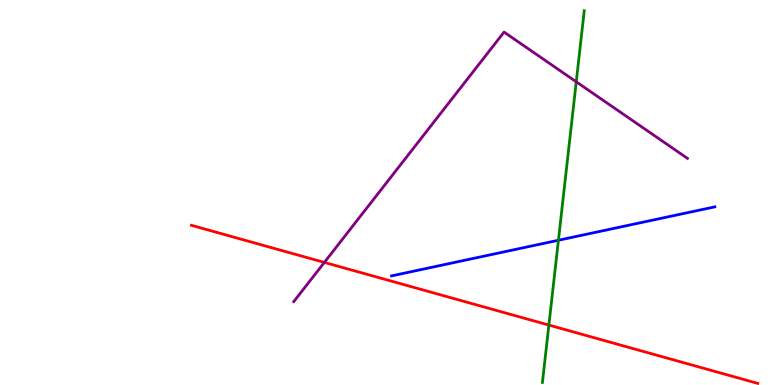[{'lines': ['blue', 'red'], 'intersections': []}, {'lines': ['green', 'red'], 'intersections': [{'x': 7.08, 'y': 1.56}]}, {'lines': ['purple', 'red'], 'intersections': [{'x': 4.19, 'y': 3.18}]}, {'lines': ['blue', 'green'], 'intersections': [{'x': 7.21, 'y': 3.76}]}, {'lines': ['blue', 'purple'], 'intersections': []}, {'lines': ['green', 'purple'], 'intersections': [{'x': 7.44, 'y': 7.88}]}]